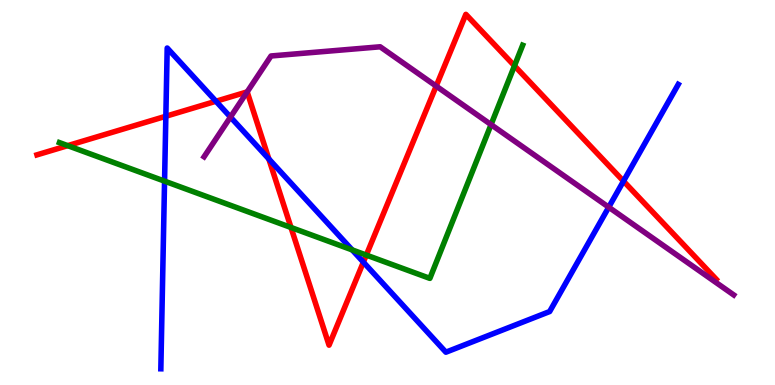[{'lines': ['blue', 'red'], 'intersections': [{'x': 2.14, 'y': 6.98}, {'x': 2.79, 'y': 7.37}, {'x': 3.47, 'y': 5.87}, {'x': 4.69, 'y': 3.19}, {'x': 8.04, 'y': 5.3}]}, {'lines': ['green', 'red'], 'intersections': [{'x': 0.874, 'y': 6.22}, {'x': 3.75, 'y': 4.09}, {'x': 4.73, 'y': 3.37}, {'x': 6.64, 'y': 8.29}]}, {'lines': ['purple', 'red'], 'intersections': [{'x': 3.19, 'y': 7.61}, {'x': 5.63, 'y': 7.76}]}, {'lines': ['blue', 'green'], 'intersections': [{'x': 2.12, 'y': 5.29}, {'x': 4.54, 'y': 3.51}]}, {'lines': ['blue', 'purple'], 'intersections': [{'x': 2.97, 'y': 6.96}, {'x': 7.85, 'y': 4.62}]}, {'lines': ['green', 'purple'], 'intersections': [{'x': 6.34, 'y': 6.76}]}]